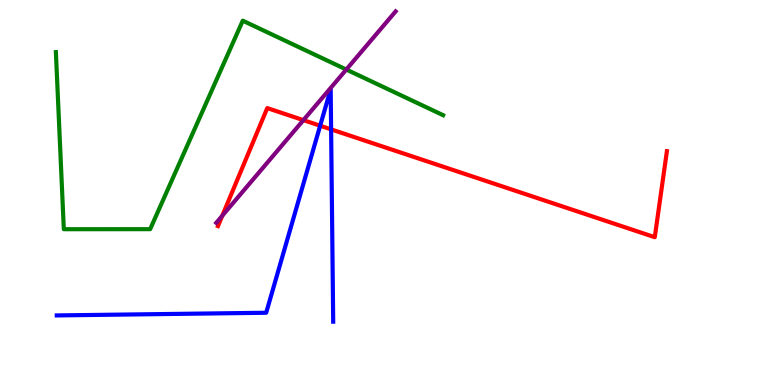[{'lines': ['blue', 'red'], 'intersections': [{'x': 4.13, 'y': 6.73}, {'x': 4.27, 'y': 6.64}]}, {'lines': ['green', 'red'], 'intersections': []}, {'lines': ['purple', 'red'], 'intersections': [{'x': 2.87, 'y': 4.4}, {'x': 3.91, 'y': 6.88}]}, {'lines': ['blue', 'green'], 'intersections': []}, {'lines': ['blue', 'purple'], 'intersections': []}, {'lines': ['green', 'purple'], 'intersections': [{'x': 4.47, 'y': 8.19}]}]